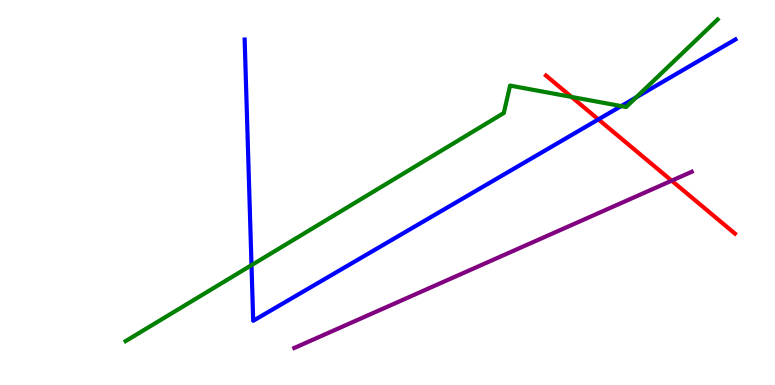[{'lines': ['blue', 'red'], 'intersections': [{'x': 7.72, 'y': 6.9}]}, {'lines': ['green', 'red'], 'intersections': [{'x': 7.37, 'y': 7.48}]}, {'lines': ['purple', 'red'], 'intersections': [{'x': 8.67, 'y': 5.31}]}, {'lines': ['blue', 'green'], 'intersections': [{'x': 3.25, 'y': 3.11}, {'x': 8.02, 'y': 7.24}, {'x': 8.21, 'y': 7.47}]}, {'lines': ['blue', 'purple'], 'intersections': []}, {'lines': ['green', 'purple'], 'intersections': []}]